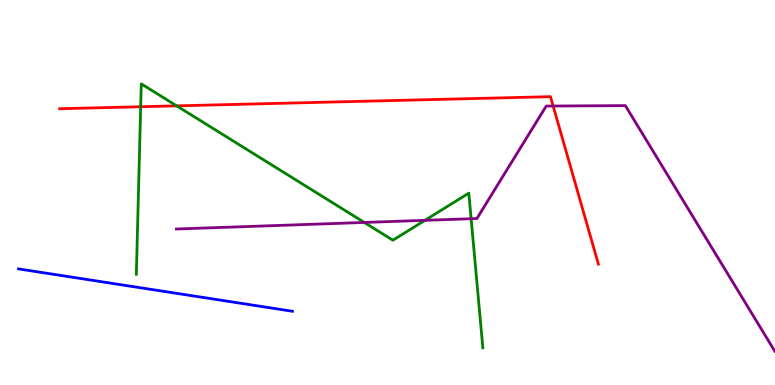[{'lines': ['blue', 'red'], 'intersections': []}, {'lines': ['green', 'red'], 'intersections': [{'x': 1.82, 'y': 7.23}, {'x': 2.28, 'y': 7.25}]}, {'lines': ['purple', 'red'], 'intersections': [{'x': 7.14, 'y': 7.25}]}, {'lines': ['blue', 'green'], 'intersections': []}, {'lines': ['blue', 'purple'], 'intersections': []}, {'lines': ['green', 'purple'], 'intersections': [{'x': 4.7, 'y': 4.22}, {'x': 5.48, 'y': 4.28}, {'x': 6.08, 'y': 4.32}]}]